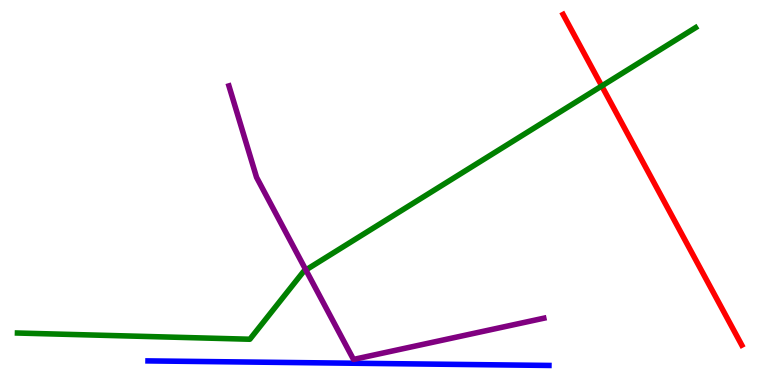[{'lines': ['blue', 'red'], 'intersections': []}, {'lines': ['green', 'red'], 'intersections': [{'x': 7.76, 'y': 7.77}]}, {'lines': ['purple', 'red'], 'intersections': []}, {'lines': ['blue', 'green'], 'intersections': []}, {'lines': ['blue', 'purple'], 'intersections': []}, {'lines': ['green', 'purple'], 'intersections': [{'x': 3.95, 'y': 2.99}]}]